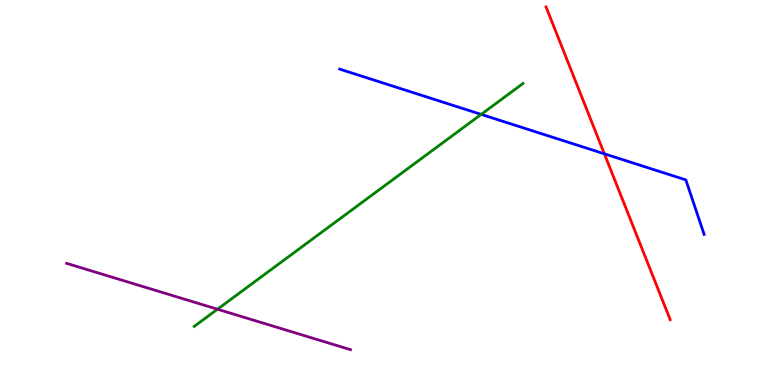[{'lines': ['blue', 'red'], 'intersections': [{'x': 7.8, 'y': 6.01}]}, {'lines': ['green', 'red'], 'intersections': []}, {'lines': ['purple', 'red'], 'intersections': []}, {'lines': ['blue', 'green'], 'intersections': [{'x': 6.21, 'y': 7.03}]}, {'lines': ['blue', 'purple'], 'intersections': []}, {'lines': ['green', 'purple'], 'intersections': [{'x': 2.81, 'y': 1.97}]}]